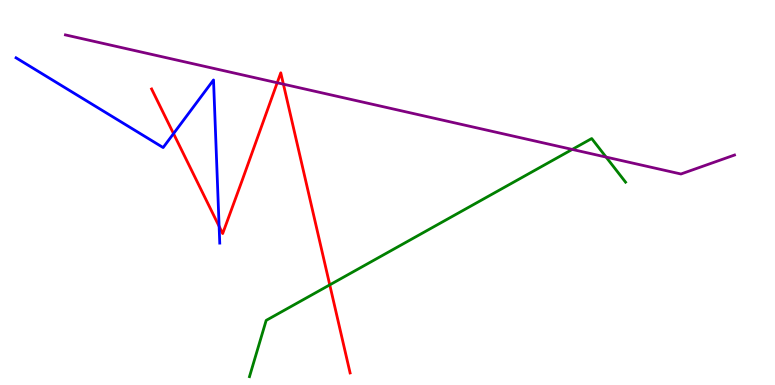[{'lines': ['blue', 'red'], 'intersections': [{'x': 2.24, 'y': 6.53}, {'x': 2.83, 'y': 4.12}]}, {'lines': ['green', 'red'], 'intersections': [{'x': 4.25, 'y': 2.6}]}, {'lines': ['purple', 'red'], 'intersections': [{'x': 3.58, 'y': 7.85}, {'x': 3.66, 'y': 7.81}]}, {'lines': ['blue', 'green'], 'intersections': []}, {'lines': ['blue', 'purple'], 'intersections': []}, {'lines': ['green', 'purple'], 'intersections': [{'x': 7.38, 'y': 6.12}, {'x': 7.82, 'y': 5.92}]}]